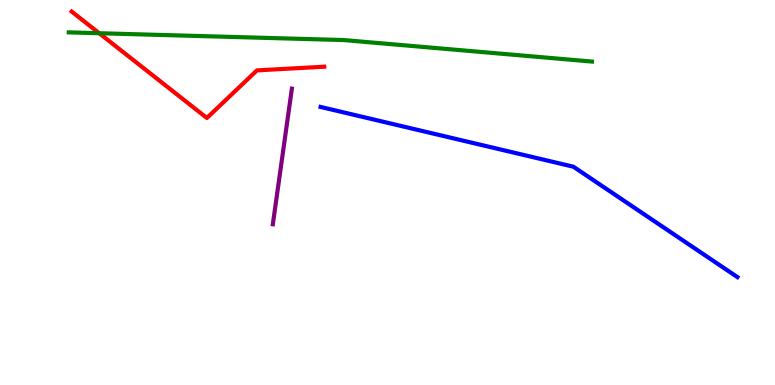[{'lines': ['blue', 'red'], 'intersections': []}, {'lines': ['green', 'red'], 'intersections': [{'x': 1.28, 'y': 9.14}]}, {'lines': ['purple', 'red'], 'intersections': []}, {'lines': ['blue', 'green'], 'intersections': []}, {'lines': ['blue', 'purple'], 'intersections': []}, {'lines': ['green', 'purple'], 'intersections': []}]